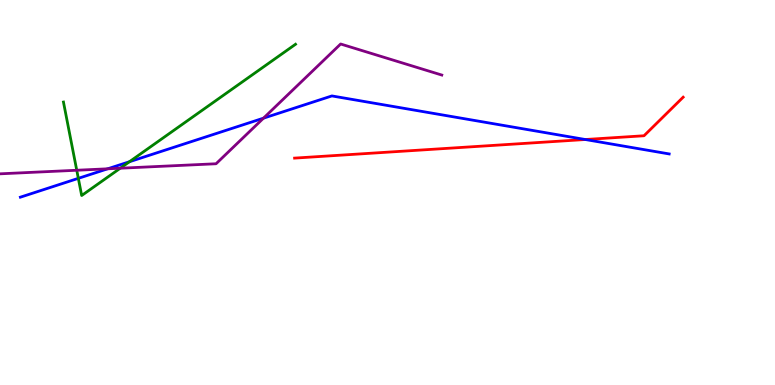[{'lines': ['blue', 'red'], 'intersections': [{'x': 7.55, 'y': 6.38}]}, {'lines': ['green', 'red'], 'intersections': []}, {'lines': ['purple', 'red'], 'intersections': []}, {'lines': ['blue', 'green'], 'intersections': [{'x': 1.01, 'y': 5.37}, {'x': 1.67, 'y': 5.8}]}, {'lines': ['blue', 'purple'], 'intersections': [{'x': 1.39, 'y': 5.62}, {'x': 3.4, 'y': 6.93}]}, {'lines': ['green', 'purple'], 'intersections': [{'x': 0.99, 'y': 5.58}, {'x': 1.55, 'y': 5.63}]}]